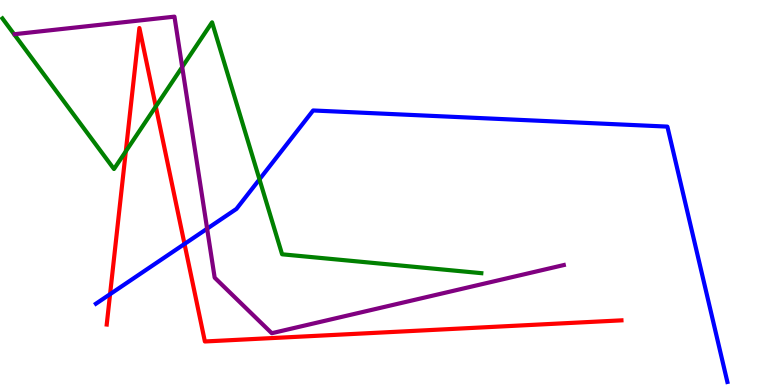[{'lines': ['blue', 'red'], 'intersections': [{'x': 1.42, 'y': 2.36}, {'x': 2.38, 'y': 3.66}]}, {'lines': ['green', 'red'], 'intersections': [{'x': 1.62, 'y': 6.07}, {'x': 2.01, 'y': 7.23}]}, {'lines': ['purple', 'red'], 'intersections': []}, {'lines': ['blue', 'green'], 'intersections': [{'x': 3.35, 'y': 5.34}]}, {'lines': ['blue', 'purple'], 'intersections': [{'x': 2.67, 'y': 4.06}]}, {'lines': ['green', 'purple'], 'intersections': [{'x': 2.35, 'y': 8.26}]}]